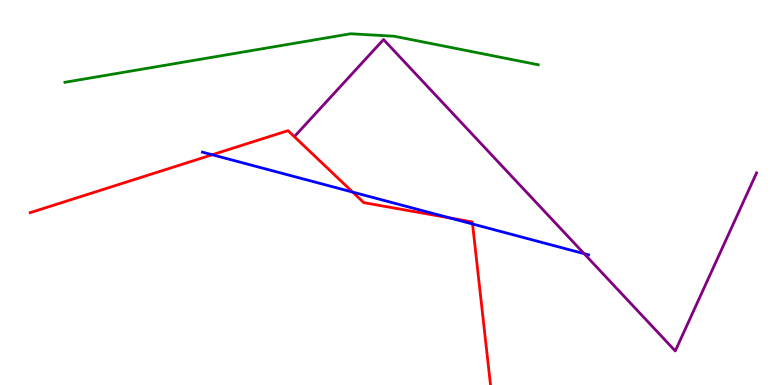[{'lines': ['blue', 'red'], 'intersections': [{'x': 2.74, 'y': 5.98}, {'x': 4.55, 'y': 5.01}, {'x': 5.81, 'y': 4.34}, {'x': 6.1, 'y': 4.18}]}, {'lines': ['green', 'red'], 'intersections': []}, {'lines': ['purple', 'red'], 'intersections': []}, {'lines': ['blue', 'green'], 'intersections': []}, {'lines': ['blue', 'purple'], 'intersections': [{'x': 7.54, 'y': 3.41}]}, {'lines': ['green', 'purple'], 'intersections': []}]